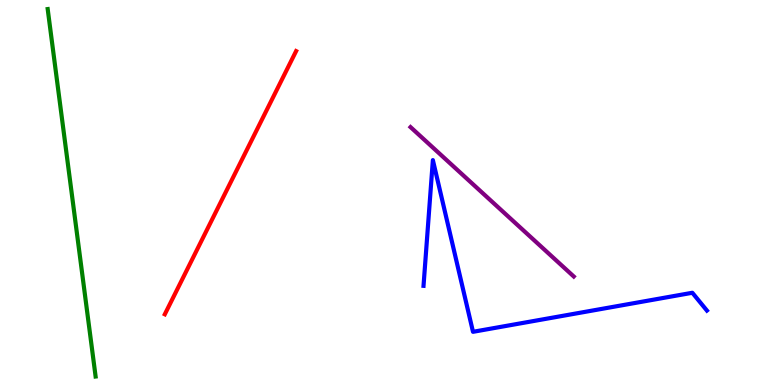[{'lines': ['blue', 'red'], 'intersections': []}, {'lines': ['green', 'red'], 'intersections': []}, {'lines': ['purple', 'red'], 'intersections': []}, {'lines': ['blue', 'green'], 'intersections': []}, {'lines': ['blue', 'purple'], 'intersections': []}, {'lines': ['green', 'purple'], 'intersections': []}]